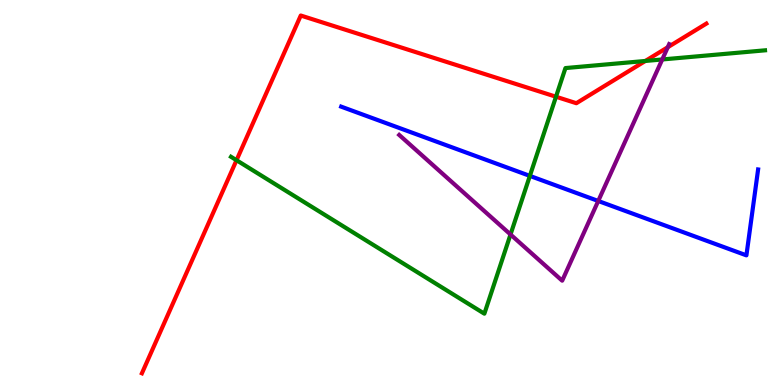[{'lines': ['blue', 'red'], 'intersections': []}, {'lines': ['green', 'red'], 'intersections': [{'x': 3.05, 'y': 5.84}, {'x': 7.17, 'y': 7.49}, {'x': 8.33, 'y': 8.42}]}, {'lines': ['purple', 'red'], 'intersections': [{'x': 8.62, 'y': 8.77}]}, {'lines': ['blue', 'green'], 'intersections': [{'x': 6.84, 'y': 5.43}]}, {'lines': ['blue', 'purple'], 'intersections': [{'x': 7.72, 'y': 4.78}]}, {'lines': ['green', 'purple'], 'intersections': [{'x': 6.59, 'y': 3.91}, {'x': 8.55, 'y': 8.46}]}]